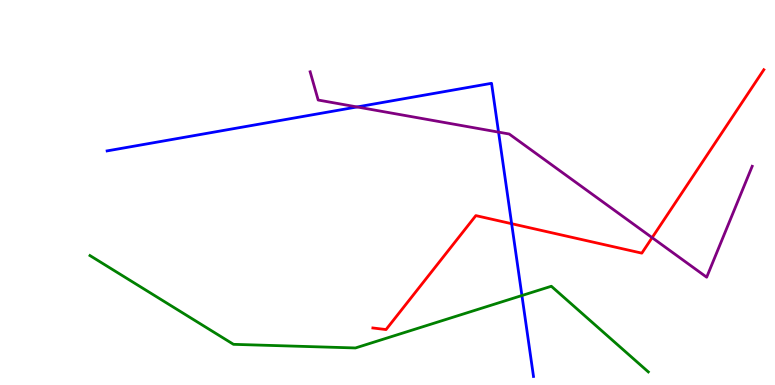[{'lines': ['blue', 'red'], 'intersections': [{'x': 6.6, 'y': 4.19}]}, {'lines': ['green', 'red'], 'intersections': []}, {'lines': ['purple', 'red'], 'intersections': [{'x': 8.41, 'y': 3.83}]}, {'lines': ['blue', 'green'], 'intersections': [{'x': 6.73, 'y': 2.32}]}, {'lines': ['blue', 'purple'], 'intersections': [{'x': 4.61, 'y': 7.22}, {'x': 6.43, 'y': 6.57}]}, {'lines': ['green', 'purple'], 'intersections': []}]